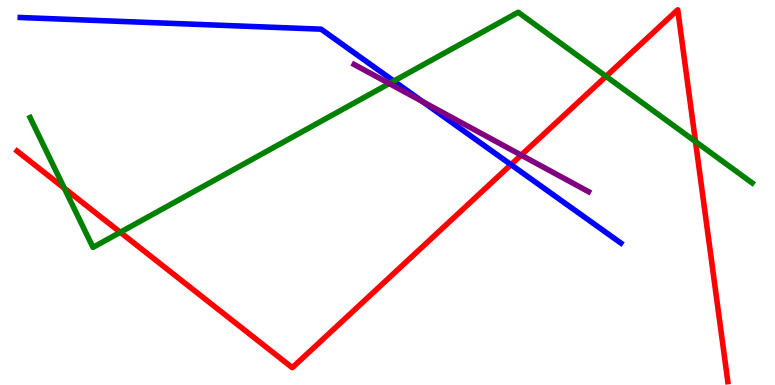[{'lines': ['blue', 'red'], 'intersections': [{'x': 6.59, 'y': 5.72}]}, {'lines': ['green', 'red'], 'intersections': [{'x': 0.83, 'y': 5.11}, {'x': 1.55, 'y': 3.97}, {'x': 7.82, 'y': 8.02}, {'x': 8.97, 'y': 6.32}]}, {'lines': ['purple', 'red'], 'intersections': [{'x': 6.73, 'y': 5.97}]}, {'lines': ['blue', 'green'], 'intersections': [{'x': 5.08, 'y': 7.89}]}, {'lines': ['blue', 'purple'], 'intersections': [{'x': 5.45, 'y': 7.36}]}, {'lines': ['green', 'purple'], 'intersections': [{'x': 5.02, 'y': 7.83}]}]